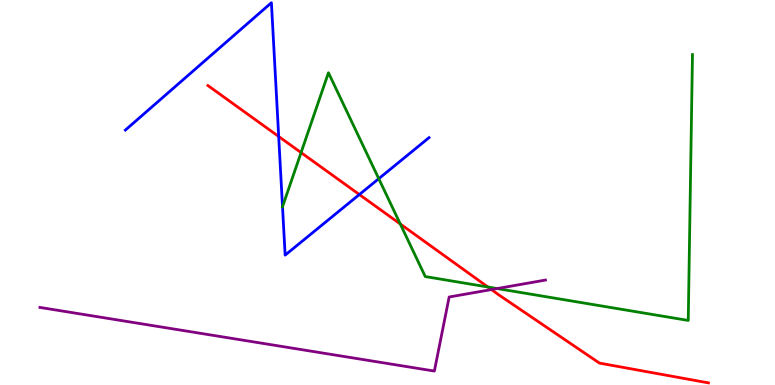[{'lines': ['blue', 'red'], 'intersections': [{'x': 3.6, 'y': 6.45}, {'x': 4.64, 'y': 4.95}]}, {'lines': ['green', 'red'], 'intersections': [{'x': 3.88, 'y': 6.04}, {'x': 5.16, 'y': 4.18}, {'x': 6.3, 'y': 2.55}]}, {'lines': ['purple', 'red'], 'intersections': [{'x': 6.34, 'y': 2.48}]}, {'lines': ['blue', 'green'], 'intersections': [{'x': 3.65, 'y': 4.63}, {'x': 4.89, 'y': 5.36}]}, {'lines': ['blue', 'purple'], 'intersections': []}, {'lines': ['green', 'purple'], 'intersections': [{'x': 6.42, 'y': 2.51}]}]